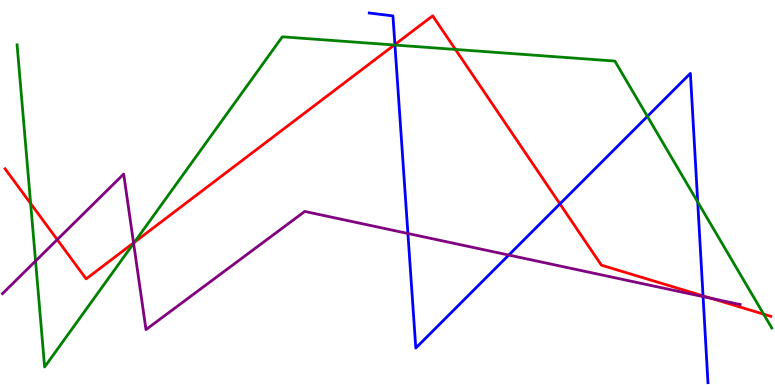[{'lines': ['blue', 'red'], 'intersections': [{'x': 5.1, 'y': 8.84}, {'x': 7.22, 'y': 4.7}, {'x': 9.07, 'y': 2.32}]}, {'lines': ['green', 'red'], 'intersections': [{'x': 0.395, 'y': 4.71}, {'x': 1.73, 'y': 3.71}, {'x': 5.09, 'y': 8.83}, {'x': 5.88, 'y': 8.72}, {'x': 9.85, 'y': 1.84}]}, {'lines': ['purple', 'red'], 'intersections': [{'x': 0.739, 'y': 3.78}, {'x': 1.72, 'y': 3.69}, {'x': 9.18, 'y': 2.25}]}, {'lines': ['blue', 'green'], 'intersections': [{'x': 5.1, 'y': 8.83}, {'x': 8.35, 'y': 6.98}, {'x': 9.0, 'y': 4.75}]}, {'lines': ['blue', 'purple'], 'intersections': [{'x': 5.26, 'y': 3.94}, {'x': 6.56, 'y': 3.38}, {'x': 9.07, 'y': 2.3}]}, {'lines': ['green', 'purple'], 'intersections': [{'x': 0.459, 'y': 3.22}, {'x': 1.72, 'y': 3.68}]}]